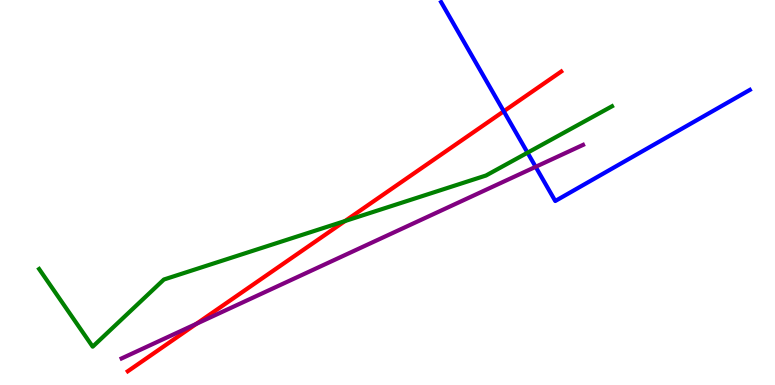[{'lines': ['blue', 'red'], 'intersections': [{'x': 6.5, 'y': 7.11}]}, {'lines': ['green', 'red'], 'intersections': [{'x': 4.45, 'y': 4.26}]}, {'lines': ['purple', 'red'], 'intersections': [{'x': 2.53, 'y': 1.59}]}, {'lines': ['blue', 'green'], 'intersections': [{'x': 6.81, 'y': 6.03}]}, {'lines': ['blue', 'purple'], 'intersections': [{'x': 6.91, 'y': 5.67}]}, {'lines': ['green', 'purple'], 'intersections': []}]